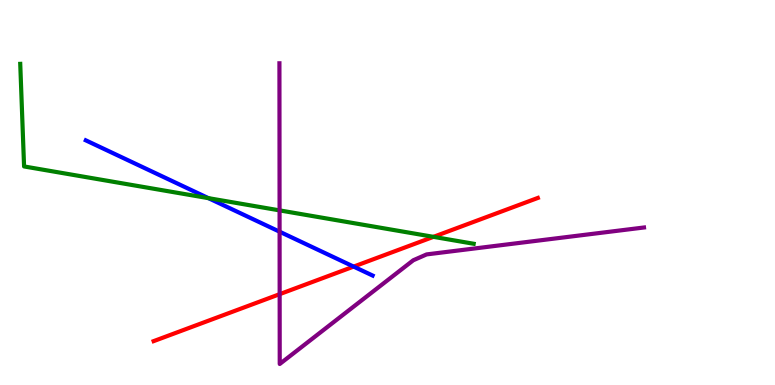[{'lines': ['blue', 'red'], 'intersections': [{'x': 4.56, 'y': 3.08}]}, {'lines': ['green', 'red'], 'intersections': [{'x': 5.59, 'y': 3.85}]}, {'lines': ['purple', 'red'], 'intersections': [{'x': 3.61, 'y': 2.36}]}, {'lines': ['blue', 'green'], 'intersections': [{'x': 2.69, 'y': 4.85}]}, {'lines': ['blue', 'purple'], 'intersections': [{'x': 3.61, 'y': 3.98}]}, {'lines': ['green', 'purple'], 'intersections': [{'x': 3.61, 'y': 4.54}]}]